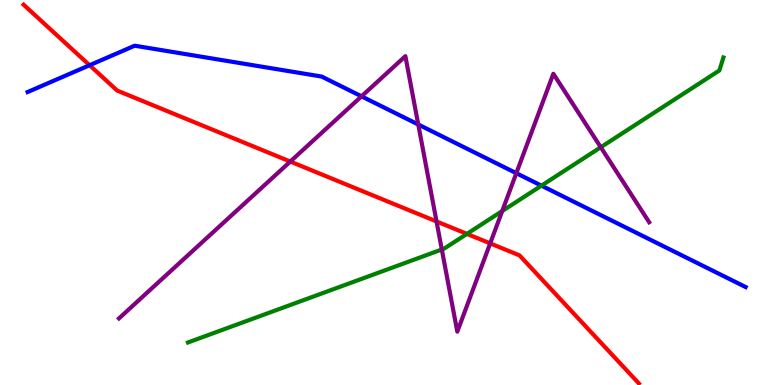[{'lines': ['blue', 'red'], 'intersections': [{'x': 1.16, 'y': 8.31}]}, {'lines': ['green', 'red'], 'intersections': [{'x': 6.02, 'y': 3.93}]}, {'lines': ['purple', 'red'], 'intersections': [{'x': 3.75, 'y': 5.8}, {'x': 5.63, 'y': 4.25}, {'x': 6.32, 'y': 3.68}]}, {'lines': ['blue', 'green'], 'intersections': [{'x': 6.99, 'y': 5.18}]}, {'lines': ['blue', 'purple'], 'intersections': [{'x': 4.66, 'y': 7.5}, {'x': 5.4, 'y': 6.77}, {'x': 6.66, 'y': 5.5}]}, {'lines': ['green', 'purple'], 'intersections': [{'x': 5.7, 'y': 3.52}, {'x': 6.48, 'y': 4.52}, {'x': 7.75, 'y': 6.18}]}]